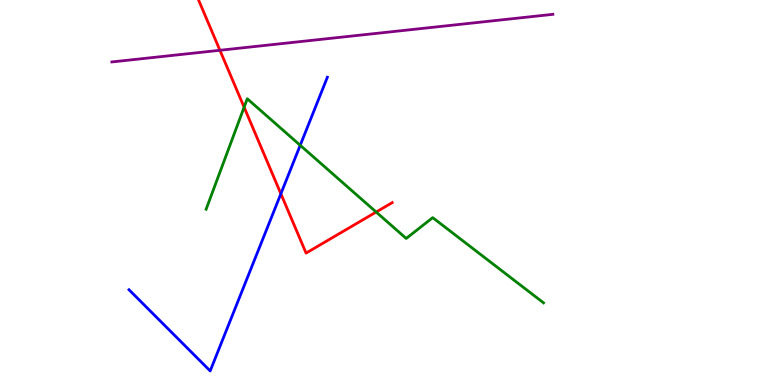[{'lines': ['blue', 'red'], 'intersections': [{'x': 3.62, 'y': 4.97}]}, {'lines': ['green', 'red'], 'intersections': [{'x': 3.15, 'y': 7.21}, {'x': 4.85, 'y': 4.49}]}, {'lines': ['purple', 'red'], 'intersections': [{'x': 2.84, 'y': 8.69}]}, {'lines': ['blue', 'green'], 'intersections': [{'x': 3.87, 'y': 6.23}]}, {'lines': ['blue', 'purple'], 'intersections': []}, {'lines': ['green', 'purple'], 'intersections': []}]